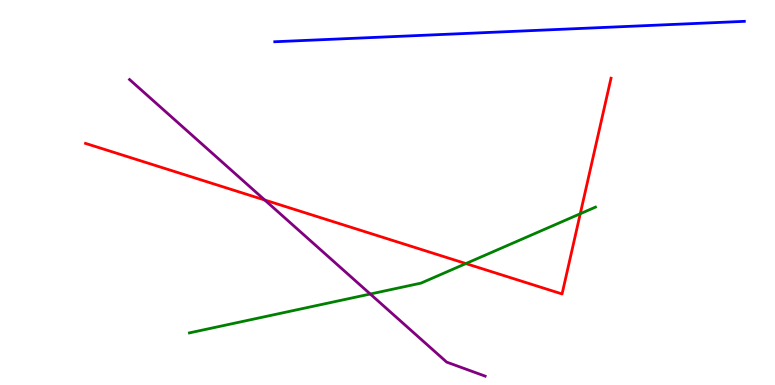[{'lines': ['blue', 'red'], 'intersections': []}, {'lines': ['green', 'red'], 'intersections': [{'x': 6.01, 'y': 3.15}, {'x': 7.49, 'y': 4.45}]}, {'lines': ['purple', 'red'], 'intersections': [{'x': 3.42, 'y': 4.8}]}, {'lines': ['blue', 'green'], 'intersections': []}, {'lines': ['blue', 'purple'], 'intersections': []}, {'lines': ['green', 'purple'], 'intersections': [{'x': 4.78, 'y': 2.36}]}]